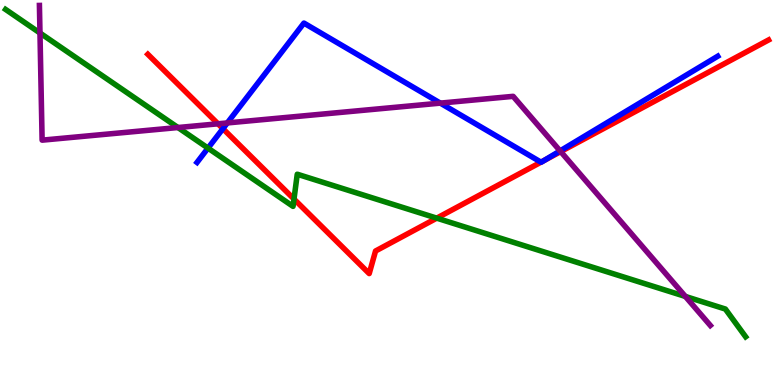[{'lines': ['blue', 'red'], 'intersections': [{'x': 2.88, 'y': 6.66}, {'x': 6.98, 'y': 5.79}, {'x': 7.02, 'y': 5.83}]}, {'lines': ['green', 'red'], 'intersections': [{'x': 3.79, 'y': 4.83}, {'x': 5.64, 'y': 4.33}]}, {'lines': ['purple', 'red'], 'intersections': [{'x': 2.81, 'y': 6.78}, {'x': 7.23, 'y': 6.06}]}, {'lines': ['blue', 'green'], 'intersections': [{'x': 2.68, 'y': 6.15}]}, {'lines': ['blue', 'purple'], 'intersections': [{'x': 2.93, 'y': 6.81}, {'x': 5.68, 'y': 7.32}, {'x': 7.23, 'y': 6.08}]}, {'lines': ['green', 'purple'], 'intersections': [{'x': 0.516, 'y': 9.14}, {'x': 2.3, 'y': 6.69}, {'x': 8.84, 'y': 2.3}]}]